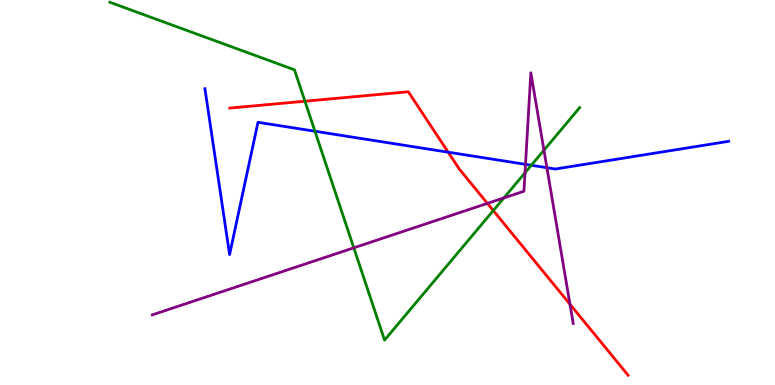[{'lines': ['blue', 'red'], 'intersections': [{'x': 5.78, 'y': 6.05}]}, {'lines': ['green', 'red'], 'intersections': [{'x': 3.93, 'y': 7.37}, {'x': 6.36, 'y': 4.53}]}, {'lines': ['purple', 'red'], 'intersections': [{'x': 6.29, 'y': 4.72}, {'x': 7.35, 'y': 2.1}]}, {'lines': ['blue', 'green'], 'intersections': [{'x': 4.06, 'y': 6.59}, {'x': 6.86, 'y': 5.71}]}, {'lines': ['blue', 'purple'], 'intersections': [{'x': 6.78, 'y': 5.73}, {'x': 7.06, 'y': 5.64}]}, {'lines': ['green', 'purple'], 'intersections': [{'x': 4.57, 'y': 3.56}, {'x': 6.5, 'y': 4.86}, {'x': 6.77, 'y': 5.51}, {'x': 7.02, 'y': 6.1}]}]